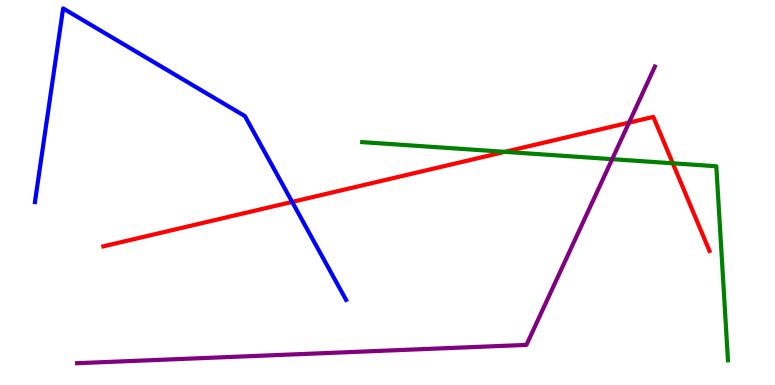[{'lines': ['blue', 'red'], 'intersections': [{'x': 3.77, 'y': 4.76}]}, {'lines': ['green', 'red'], 'intersections': [{'x': 6.51, 'y': 6.06}, {'x': 8.68, 'y': 5.76}]}, {'lines': ['purple', 'red'], 'intersections': [{'x': 8.12, 'y': 6.82}]}, {'lines': ['blue', 'green'], 'intersections': []}, {'lines': ['blue', 'purple'], 'intersections': []}, {'lines': ['green', 'purple'], 'intersections': [{'x': 7.9, 'y': 5.87}]}]